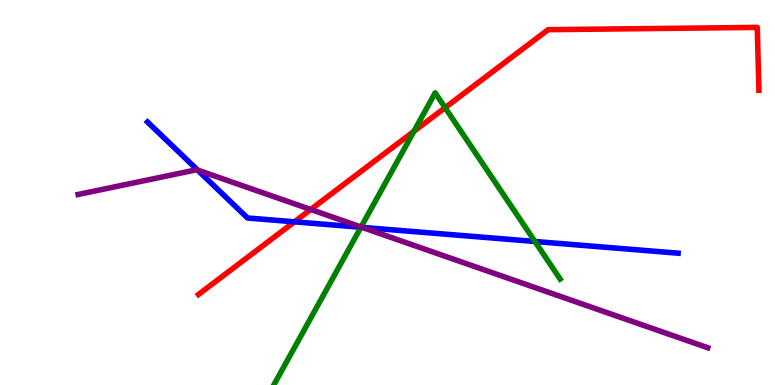[{'lines': ['blue', 'red'], 'intersections': [{'x': 3.8, 'y': 4.24}]}, {'lines': ['green', 'red'], 'intersections': [{'x': 5.34, 'y': 6.59}, {'x': 5.74, 'y': 7.2}]}, {'lines': ['purple', 'red'], 'intersections': [{'x': 4.01, 'y': 4.56}]}, {'lines': ['blue', 'green'], 'intersections': [{'x': 4.66, 'y': 4.1}, {'x': 6.9, 'y': 3.73}]}, {'lines': ['blue', 'purple'], 'intersections': [{'x': 2.55, 'y': 5.58}, {'x': 4.67, 'y': 4.09}]}, {'lines': ['green', 'purple'], 'intersections': [{'x': 4.66, 'y': 4.1}]}]